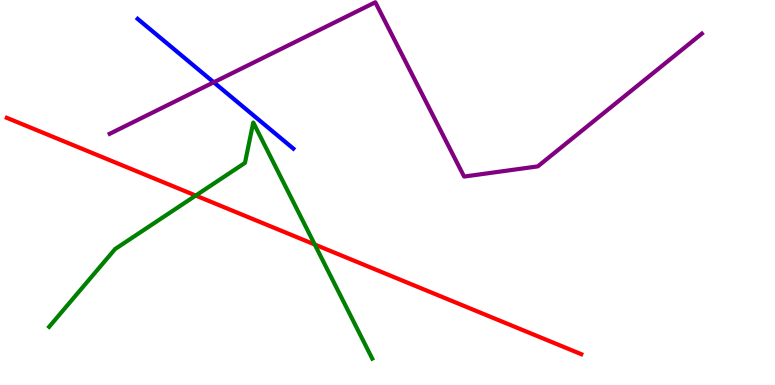[{'lines': ['blue', 'red'], 'intersections': []}, {'lines': ['green', 'red'], 'intersections': [{'x': 2.53, 'y': 4.92}, {'x': 4.06, 'y': 3.65}]}, {'lines': ['purple', 'red'], 'intersections': []}, {'lines': ['blue', 'green'], 'intersections': []}, {'lines': ['blue', 'purple'], 'intersections': [{'x': 2.76, 'y': 7.86}]}, {'lines': ['green', 'purple'], 'intersections': []}]